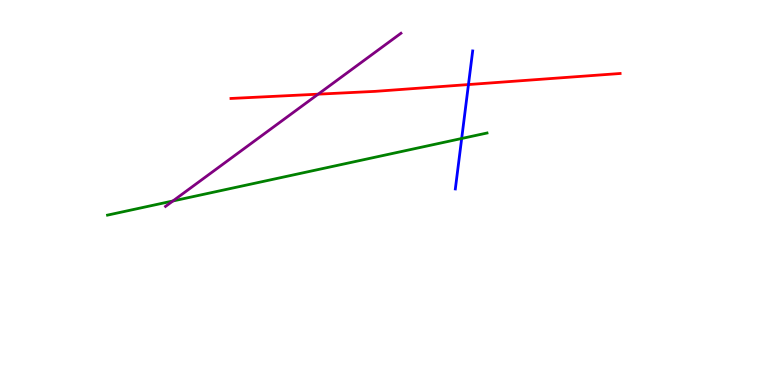[{'lines': ['blue', 'red'], 'intersections': [{'x': 6.04, 'y': 7.8}]}, {'lines': ['green', 'red'], 'intersections': []}, {'lines': ['purple', 'red'], 'intersections': [{'x': 4.11, 'y': 7.55}]}, {'lines': ['blue', 'green'], 'intersections': [{'x': 5.96, 'y': 6.4}]}, {'lines': ['blue', 'purple'], 'intersections': []}, {'lines': ['green', 'purple'], 'intersections': [{'x': 2.23, 'y': 4.78}]}]